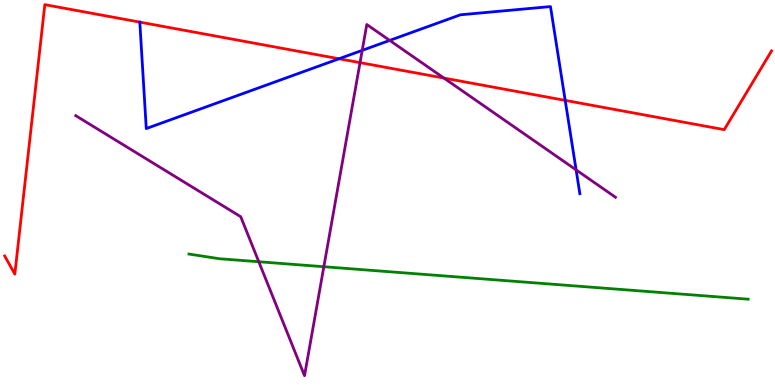[{'lines': ['blue', 'red'], 'intersections': [{'x': 4.37, 'y': 8.47}, {'x': 7.29, 'y': 7.39}]}, {'lines': ['green', 'red'], 'intersections': []}, {'lines': ['purple', 'red'], 'intersections': [{'x': 4.65, 'y': 8.37}, {'x': 5.73, 'y': 7.97}]}, {'lines': ['blue', 'green'], 'intersections': []}, {'lines': ['blue', 'purple'], 'intersections': [{'x': 4.67, 'y': 8.69}, {'x': 5.03, 'y': 8.95}, {'x': 7.43, 'y': 5.59}]}, {'lines': ['green', 'purple'], 'intersections': [{'x': 3.34, 'y': 3.2}, {'x': 4.18, 'y': 3.07}]}]